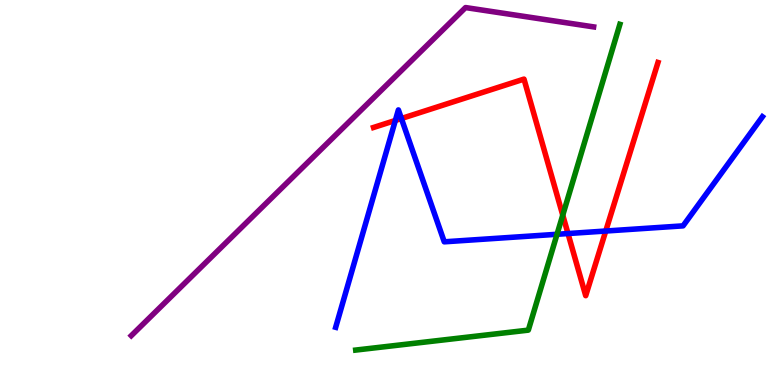[{'lines': ['blue', 'red'], 'intersections': [{'x': 5.1, 'y': 6.87}, {'x': 5.18, 'y': 6.92}, {'x': 7.33, 'y': 3.93}, {'x': 7.82, 'y': 4.0}]}, {'lines': ['green', 'red'], 'intersections': [{'x': 7.26, 'y': 4.41}]}, {'lines': ['purple', 'red'], 'intersections': []}, {'lines': ['blue', 'green'], 'intersections': [{'x': 7.19, 'y': 3.91}]}, {'lines': ['blue', 'purple'], 'intersections': []}, {'lines': ['green', 'purple'], 'intersections': []}]